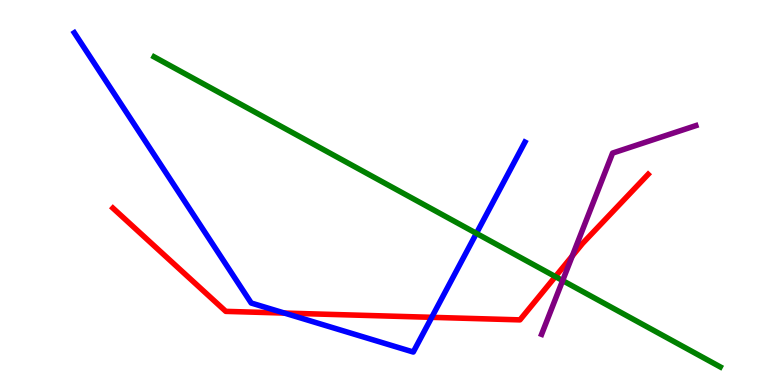[{'lines': ['blue', 'red'], 'intersections': [{'x': 3.67, 'y': 1.87}, {'x': 5.57, 'y': 1.76}]}, {'lines': ['green', 'red'], 'intersections': [{'x': 7.17, 'y': 2.82}]}, {'lines': ['purple', 'red'], 'intersections': [{'x': 7.38, 'y': 3.35}]}, {'lines': ['blue', 'green'], 'intersections': [{'x': 6.15, 'y': 3.94}]}, {'lines': ['blue', 'purple'], 'intersections': []}, {'lines': ['green', 'purple'], 'intersections': [{'x': 7.26, 'y': 2.71}]}]